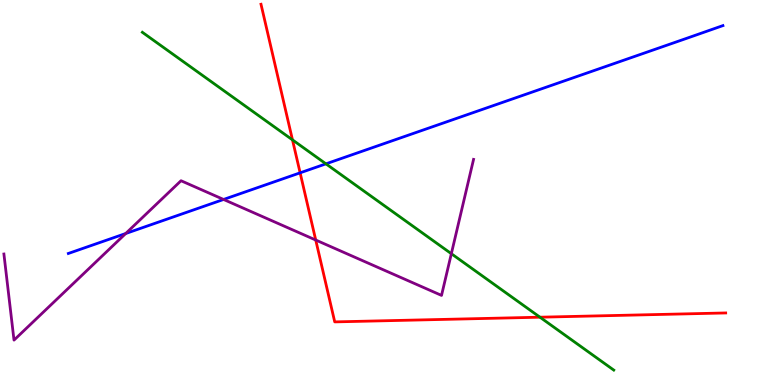[{'lines': ['blue', 'red'], 'intersections': [{'x': 3.87, 'y': 5.51}]}, {'lines': ['green', 'red'], 'intersections': [{'x': 3.77, 'y': 6.37}, {'x': 6.97, 'y': 1.76}]}, {'lines': ['purple', 'red'], 'intersections': [{'x': 4.07, 'y': 3.77}]}, {'lines': ['blue', 'green'], 'intersections': [{'x': 4.21, 'y': 5.74}]}, {'lines': ['blue', 'purple'], 'intersections': [{'x': 1.62, 'y': 3.93}, {'x': 2.88, 'y': 4.82}]}, {'lines': ['green', 'purple'], 'intersections': [{'x': 5.82, 'y': 3.41}]}]